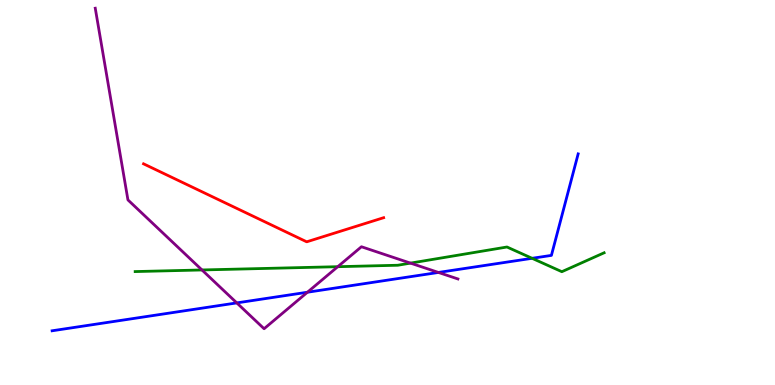[{'lines': ['blue', 'red'], 'intersections': []}, {'lines': ['green', 'red'], 'intersections': []}, {'lines': ['purple', 'red'], 'intersections': []}, {'lines': ['blue', 'green'], 'intersections': [{'x': 6.87, 'y': 3.29}]}, {'lines': ['blue', 'purple'], 'intersections': [{'x': 3.06, 'y': 2.13}, {'x': 3.97, 'y': 2.41}, {'x': 5.66, 'y': 2.92}]}, {'lines': ['green', 'purple'], 'intersections': [{'x': 2.61, 'y': 2.99}, {'x': 4.36, 'y': 3.07}, {'x': 5.3, 'y': 3.17}]}]